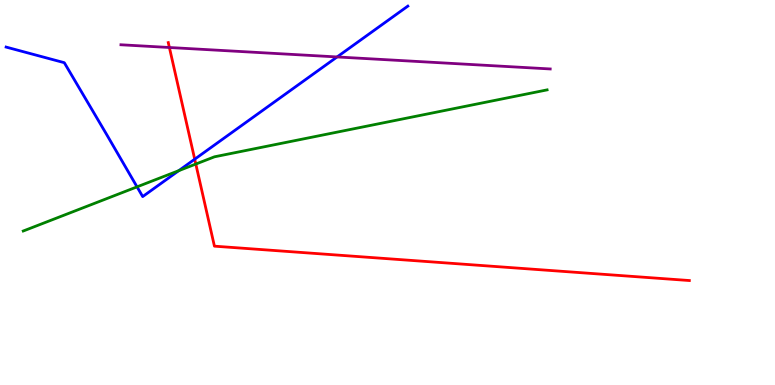[{'lines': ['blue', 'red'], 'intersections': [{'x': 2.51, 'y': 5.86}]}, {'lines': ['green', 'red'], 'intersections': [{'x': 2.53, 'y': 5.74}]}, {'lines': ['purple', 'red'], 'intersections': [{'x': 2.19, 'y': 8.77}]}, {'lines': ['blue', 'green'], 'intersections': [{'x': 1.77, 'y': 5.15}, {'x': 2.31, 'y': 5.57}]}, {'lines': ['blue', 'purple'], 'intersections': [{'x': 4.35, 'y': 8.52}]}, {'lines': ['green', 'purple'], 'intersections': []}]